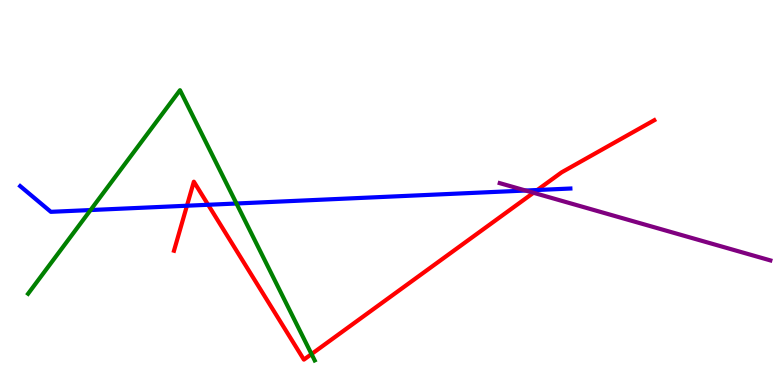[{'lines': ['blue', 'red'], 'intersections': [{'x': 2.41, 'y': 4.66}, {'x': 2.69, 'y': 4.68}, {'x': 6.93, 'y': 5.06}]}, {'lines': ['green', 'red'], 'intersections': [{'x': 4.02, 'y': 0.803}]}, {'lines': ['purple', 'red'], 'intersections': [{'x': 6.88, 'y': 4.99}]}, {'lines': ['blue', 'green'], 'intersections': [{'x': 1.17, 'y': 4.54}, {'x': 3.05, 'y': 4.71}]}, {'lines': ['blue', 'purple'], 'intersections': [{'x': 6.78, 'y': 5.05}]}, {'lines': ['green', 'purple'], 'intersections': []}]